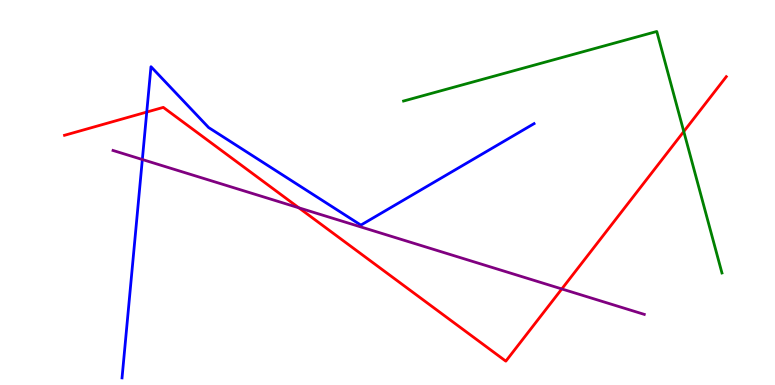[{'lines': ['blue', 'red'], 'intersections': [{'x': 1.89, 'y': 7.09}]}, {'lines': ['green', 'red'], 'intersections': [{'x': 8.82, 'y': 6.58}]}, {'lines': ['purple', 'red'], 'intersections': [{'x': 3.86, 'y': 4.6}, {'x': 7.25, 'y': 2.5}]}, {'lines': ['blue', 'green'], 'intersections': []}, {'lines': ['blue', 'purple'], 'intersections': [{'x': 1.84, 'y': 5.86}]}, {'lines': ['green', 'purple'], 'intersections': []}]